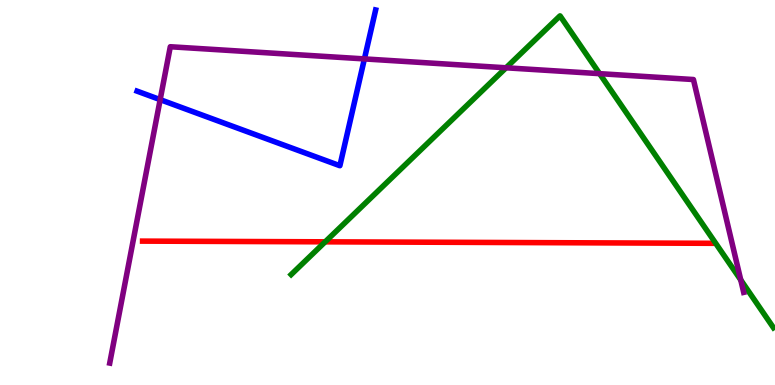[{'lines': ['blue', 'red'], 'intersections': []}, {'lines': ['green', 'red'], 'intersections': [{'x': 4.2, 'y': 3.72}]}, {'lines': ['purple', 'red'], 'intersections': []}, {'lines': ['blue', 'green'], 'intersections': []}, {'lines': ['blue', 'purple'], 'intersections': [{'x': 2.07, 'y': 7.41}, {'x': 4.7, 'y': 8.47}]}, {'lines': ['green', 'purple'], 'intersections': [{'x': 6.53, 'y': 8.24}, {'x': 7.74, 'y': 8.09}, {'x': 9.56, 'y': 2.73}]}]